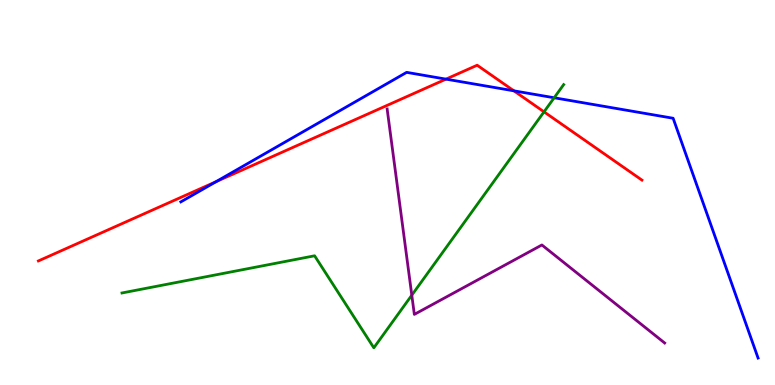[{'lines': ['blue', 'red'], 'intersections': [{'x': 2.79, 'y': 5.28}, {'x': 5.75, 'y': 7.94}, {'x': 6.63, 'y': 7.64}]}, {'lines': ['green', 'red'], 'intersections': [{'x': 7.02, 'y': 7.1}]}, {'lines': ['purple', 'red'], 'intersections': []}, {'lines': ['blue', 'green'], 'intersections': [{'x': 7.15, 'y': 7.46}]}, {'lines': ['blue', 'purple'], 'intersections': []}, {'lines': ['green', 'purple'], 'intersections': [{'x': 5.31, 'y': 2.33}]}]